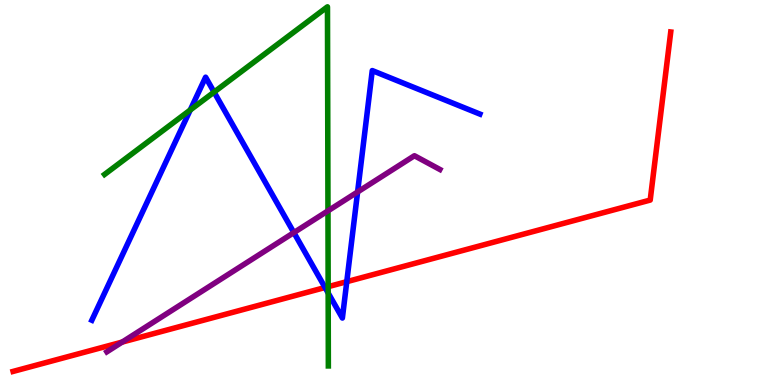[{'lines': ['blue', 'red'], 'intersections': [{'x': 4.19, 'y': 2.53}, {'x': 4.47, 'y': 2.68}]}, {'lines': ['green', 'red'], 'intersections': [{'x': 4.23, 'y': 2.55}]}, {'lines': ['purple', 'red'], 'intersections': [{'x': 1.58, 'y': 1.11}]}, {'lines': ['blue', 'green'], 'intersections': [{'x': 2.45, 'y': 7.14}, {'x': 2.76, 'y': 7.61}, {'x': 4.23, 'y': 2.39}]}, {'lines': ['blue', 'purple'], 'intersections': [{'x': 3.79, 'y': 3.96}, {'x': 4.61, 'y': 5.01}]}, {'lines': ['green', 'purple'], 'intersections': [{'x': 4.23, 'y': 4.52}]}]